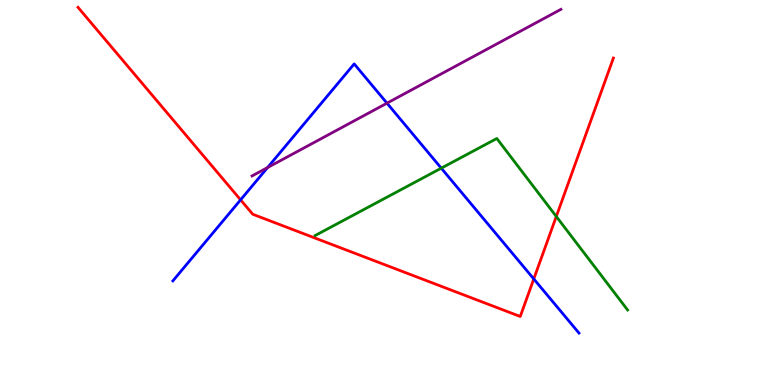[{'lines': ['blue', 'red'], 'intersections': [{'x': 3.1, 'y': 4.81}, {'x': 6.89, 'y': 2.75}]}, {'lines': ['green', 'red'], 'intersections': [{'x': 7.18, 'y': 4.38}]}, {'lines': ['purple', 'red'], 'intersections': []}, {'lines': ['blue', 'green'], 'intersections': [{'x': 5.69, 'y': 5.63}]}, {'lines': ['blue', 'purple'], 'intersections': [{'x': 3.45, 'y': 5.65}, {'x': 4.99, 'y': 7.32}]}, {'lines': ['green', 'purple'], 'intersections': []}]